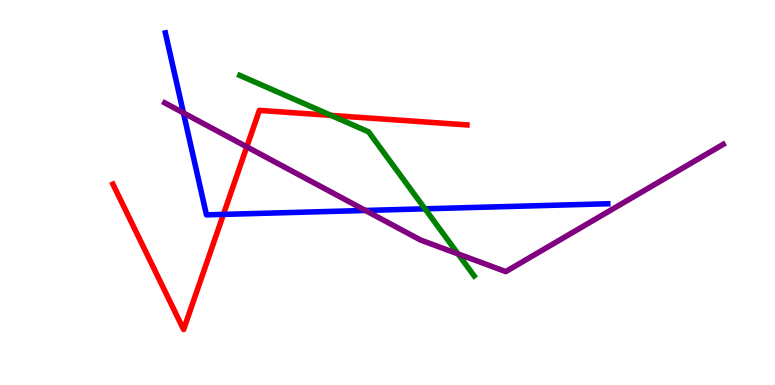[{'lines': ['blue', 'red'], 'intersections': [{'x': 2.88, 'y': 4.43}]}, {'lines': ['green', 'red'], 'intersections': [{'x': 4.27, 'y': 7.0}]}, {'lines': ['purple', 'red'], 'intersections': [{'x': 3.18, 'y': 6.19}]}, {'lines': ['blue', 'green'], 'intersections': [{'x': 5.48, 'y': 4.58}]}, {'lines': ['blue', 'purple'], 'intersections': [{'x': 2.37, 'y': 7.07}, {'x': 4.72, 'y': 4.53}]}, {'lines': ['green', 'purple'], 'intersections': [{'x': 5.91, 'y': 3.4}]}]